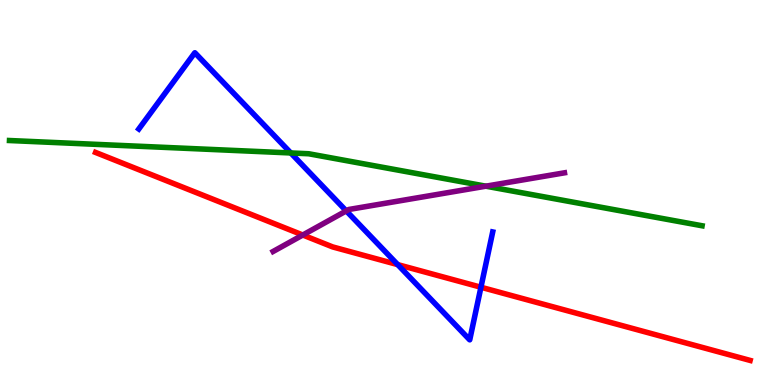[{'lines': ['blue', 'red'], 'intersections': [{'x': 5.13, 'y': 3.13}, {'x': 6.21, 'y': 2.54}]}, {'lines': ['green', 'red'], 'intersections': []}, {'lines': ['purple', 'red'], 'intersections': [{'x': 3.91, 'y': 3.9}]}, {'lines': ['blue', 'green'], 'intersections': [{'x': 3.75, 'y': 6.03}]}, {'lines': ['blue', 'purple'], 'intersections': [{'x': 4.47, 'y': 4.52}]}, {'lines': ['green', 'purple'], 'intersections': [{'x': 6.27, 'y': 5.16}]}]